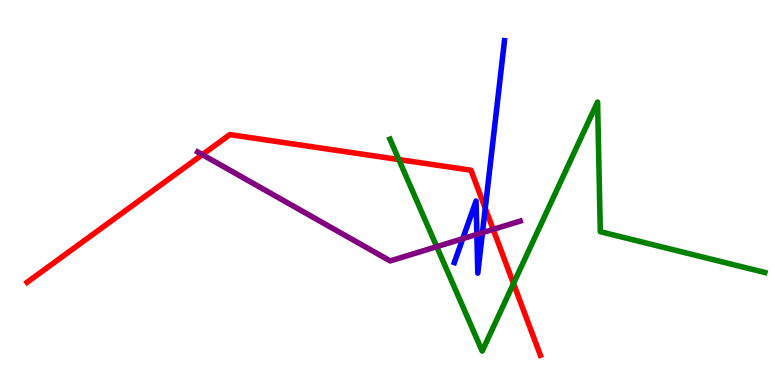[{'lines': ['blue', 'red'], 'intersections': [{'x': 6.26, 'y': 4.59}]}, {'lines': ['green', 'red'], 'intersections': [{'x': 5.15, 'y': 5.86}, {'x': 6.63, 'y': 2.64}]}, {'lines': ['purple', 'red'], 'intersections': [{'x': 2.61, 'y': 5.98}, {'x': 6.36, 'y': 4.04}]}, {'lines': ['blue', 'green'], 'intersections': []}, {'lines': ['blue', 'purple'], 'intersections': [{'x': 5.97, 'y': 3.8}, {'x': 6.15, 'y': 3.91}, {'x': 6.23, 'y': 3.96}]}, {'lines': ['green', 'purple'], 'intersections': [{'x': 5.64, 'y': 3.59}]}]